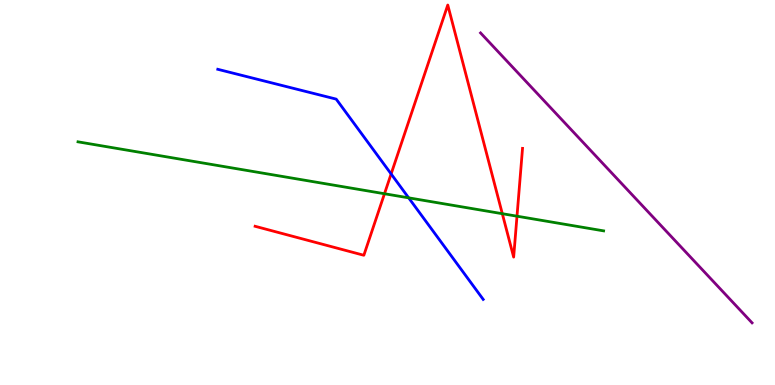[{'lines': ['blue', 'red'], 'intersections': [{'x': 5.05, 'y': 5.48}]}, {'lines': ['green', 'red'], 'intersections': [{'x': 4.96, 'y': 4.97}, {'x': 6.48, 'y': 4.45}, {'x': 6.67, 'y': 4.38}]}, {'lines': ['purple', 'red'], 'intersections': []}, {'lines': ['blue', 'green'], 'intersections': [{'x': 5.27, 'y': 4.86}]}, {'lines': ['blue', 'purple'], 'intersections': []}, {'lines': ['green', 'purple'], 'intersections': []}]